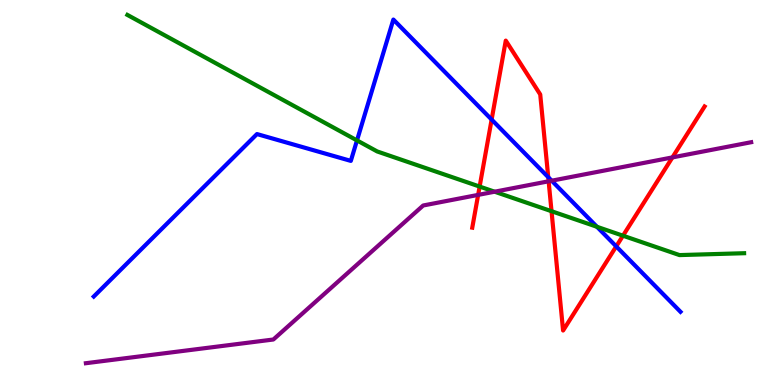[{'lines': ['blue', 'red'], 'intersections': [{'x': 6.34, 'y': 6.89}, {'x': 7.07, 'y': 5.4}, {'x': 7.95, 'y': 3.6}]}, {'lines': ['green', 'red'], 'intersections': [{'x': 6.19, 'y': 5.15}, {'x': 7.12, 'y': 4.51}, {'x': 8.04, 'y': 3.88}]}, {'lines': ['purple', 'red'], 'intersections': [{'x': 6.17, 'y': 4.94}, {'x': 7.08, 'y': 5.29}, {'x': 8.68, 'y': 5.91}]}, {'lines': ['blue', 'green'], 'intersections': [{'x': 4.61, 'y': 6.35}, {'x': 7.7, 'y': 4.11}]}, {'lines': ['blue', 'purple'], 'intersections': [{'x': 7.12, 'y': 5.31}]}, {'lines': ['green', 'purple'], 'intersections': [{'x': 6.38, 'y': 5.02}]}]